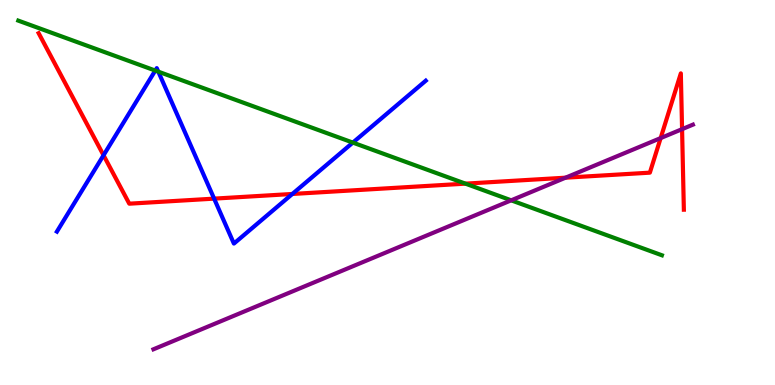[{'lines': ['blue', 'red'], 'intersections': [{'x': 1.34, 'y': 5.97}, {'x': 2.76, 'y': 4.84}, {'x': 3.77, 'y': 4.96}]}, {'lines': ['green', 'red'], 'intersections': [{'x': 6.01, 'y': 5.23}]}, {'lines': ['purple', 'red'], 'intersections': [{'x': 7.3, 'y': 5.38}, {'x': 8.52, 'y': 6.41}, {'x': 8.8, 'y': 6.65}]}, {'lines': ['blue', 'green'], 'intersections': [{'x': 2.0, 'y': 8.17}, {'x': 2.04, 'y': 8.14}, {'x': 4.55, 'y': 6.3}]}, {'lines': ['blue', 'purple'], 'intersections': []}, {'lines': ['green', 'purple'], 'intersections': [{'x': 6.6, 'y': 4.8}]}]